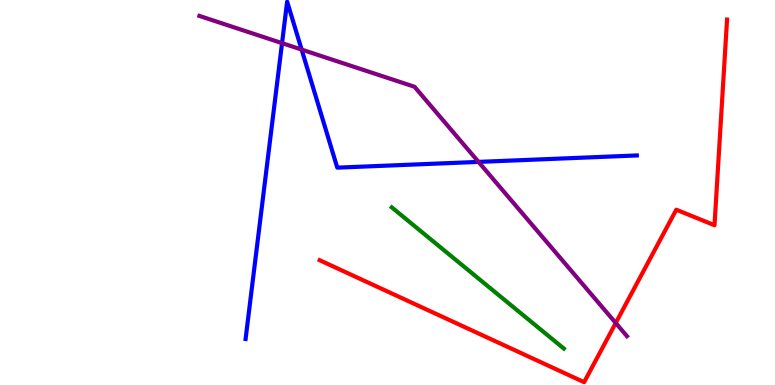[{'lines': ['blue', 'red'], 'intersections': []}, {'lines': ['green', 'red'], 'intersections': []}, {'lines': ['purple', 'red'], 'intersections': [{'x': 7.95, 'y': 1.61}]}, {'lines': ['blue', 'green'], 'intersections': []}, {'lines': ['blue', 'purple'], 'intersections': [{'x': 3.64, 'y': 8.88}, {'x': 3.89, 'y': 8.71}, {'x': 6.17, 'y': 5.79}]}, {'lines': ['green', 'purple'], 'intersections': []}]